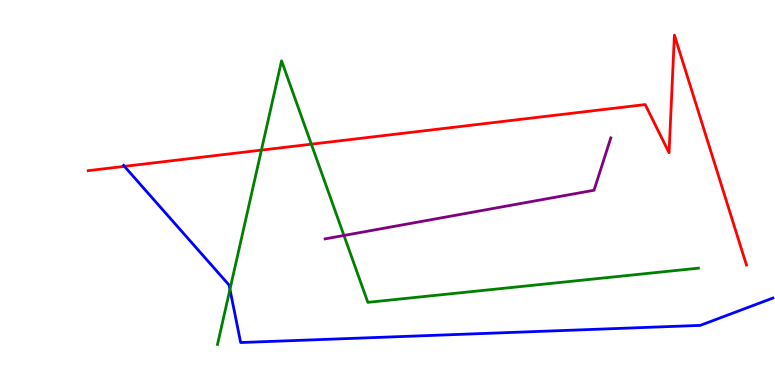[{'lines': ['blue', 'red'], 'intersections': [{'x': 1.61, 'y': 5.68}]}, {'lines': ['green', 'red'], 'intersections': [{'x': 3.37, 'y': 6.1}, {'x': 4.02, 'y': 6.26}]}, {'lines': ['purple', 'red'], 'intersections': []}, {'lines': ['blue', 'green'], 'intersections': [{'x': 2.97, 'y': 2.48}]}, {'lines': ['blue', 'purple'], 'intersections': []}, {'lines': ['green', 'purple'], 'intersections': [{'x': 4.44, 'y': 3.88}]}]